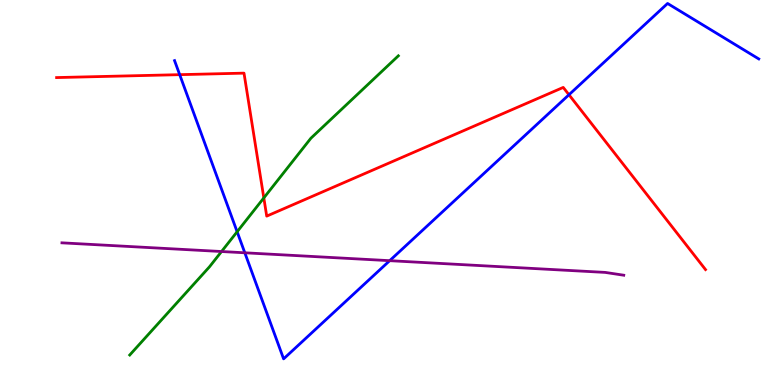[{'lines': ['blue', 'red'], 'intersections': [{'x': 2.32, 'y': 8.06}, {'x': 7.34, 'y': 7.54}]}, {'lines': ['green', 'red'], 'intersections': [{'x': 3.4, 'y': 4.86}]}, {'lines': ['purple', 'red'], 'intersections': []}, {'lines': ['blue', 'green'], 'intersections': [{'x': 3.06, 'y': 3.98}]}, {'lines': ['blue', 'purple'], 'intersections': [{'x': 3.16, 'y': 3.43}, {'x': 5.03, 'y': 3.23}]}, {'lines': ['green', 'purple'], 'intersections': [{'x': 2.86, 'y': 3.47}]}]